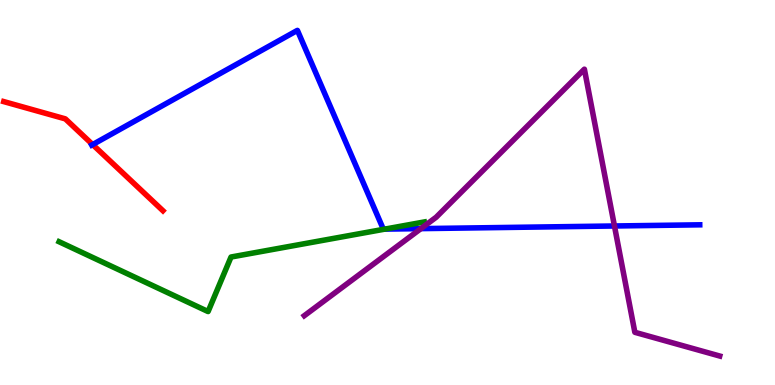[{'lines': ['blue', 'red'], 'intersections': [{'x': 1.2, 'y': 6.24}]}, {'lines': ['green', 'red'], 'intersections': []}, {'lines': ['purple', 'red'], 'intersections': []}, {'lines': ['blue', 'green'], 'intersections': [{'x': 4.97, 'y': 4.05}]}, {'lines': ['blue', 'purple'], 'intersections': [{'x': 5.43, 'y': 4.06}, {'x': 7.93, 'y': 4.13}]}, {'lines': ['green', 'purple'], 'intersections': []}]